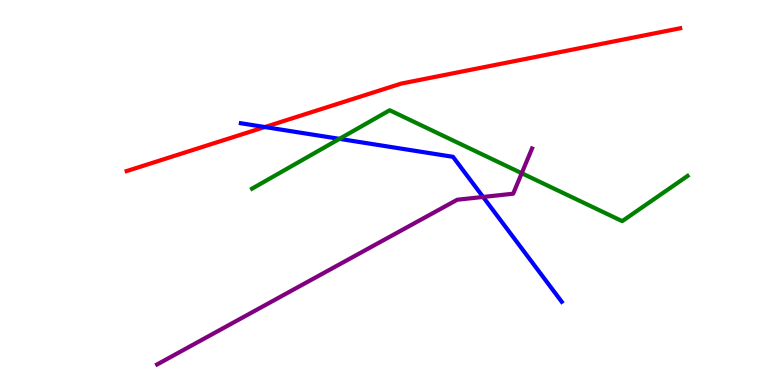[{'lines': ['blue', 'red'], 'intersections': [{'x': 3.42, 'y': 6.7}]}, {'lines': ['green', 'red'], 'intersections': []}, {'lines': ['purple', 'red'], 'intersections': []}, {'lines': ['blue', 'green'], 'intersections': [{'x': 4.38, 'y': 6.39}]}, {'lines': ['blue', 'purple'], 'intersections': [{'x': 6.23, 'y': 4.88}]}, {'lines': ['green', 'purple'], 'intersections': [{'x': 6.73, 'y': 5.5}]}]